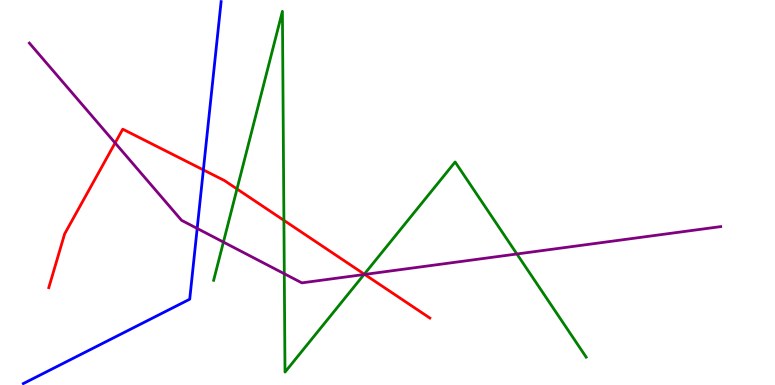[{'lines': ['blue', 'red'], 'intersections': [{'x': 2.62, 'y': 5.59}]}, {'lines': ['green', 'red'], 'intersections': [{'x': 3.06, 'y': 5.09}, {'x': 3.66, 'y': 4.28}, {'x': 4.7, 'y': 2.88}]}, {'lines': ['purple', 'red'], 'intersections': [{'x': 1.49, 'y': 6.29}, {'x': 4.71, 'y': 2.87}]}, {'lines': ['blue', 'green'], 'intersections': []}, {'lines': ['blue', 'purple'], 'intersections': [{'x': 2.54, 'y': 4.07}]}, {'lines': ['green', 'purple'], 'intersections': [{'x': 2.88, 'y': 3.71}, {'x': 3.67, 'y': 2.89}, {'x': 4.7, 'y': 2.87}, {'x': 6.67, 'y': 3.4}]}]